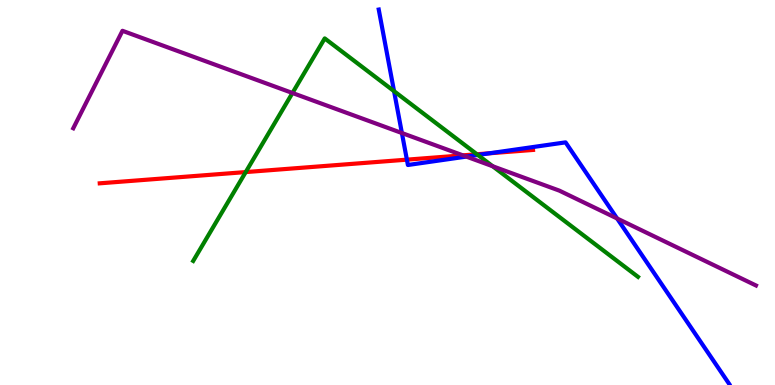[{'lines': ['blue', 'red'], 'intersections': [{'x': 5.25, 'y': 5.85}, {'x': 6.31, 'y': 6.02}]}, {'lines': ['green', 'red'], 'intersections': [{'x': 3.17, 'y': 5.53}, {'x': 6.15, 'y': 5.99}]}, {'lines': ['purple', 'red'], 'intersections': [{'x': 5.97, 'y': 5.97}]}, {'lines': ['blue', 'green'], 'intersections': [{'x': 5.08, 'y': 7.63}, {'x': 6.17, 'y': 5.98}]}, {'lines': ['blue', 'purple'], 'intersections': [{'x': 5.19, 'y': 6.54}, {'x': 6.02, 'y': 5.93}, {'x': 7.96, 'y': 4.32}]}, {'lines': ['green', 'purple'], 'intersections': [{'x': 3.77, 'y': 7.58}, {'x': 6.36, 'y': 5.68}]}]